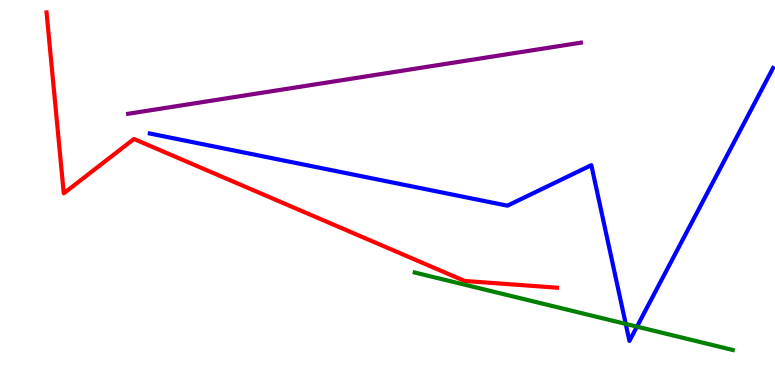[{'lines': ['blue', 'red'], 'intersections': []}, {'lines': ['green', 'red'], 'intersections': []}, {'lines': ['purple', 'red'], 'intersections': []}, {'lines': ['blue', 'green'], 'intersections': [{'x': 8.07, 'y': 1.59}, {'x': 8.22, 'y': 1.52}]}, {'lines': ['blue', 'purple'], 'intersections': []}, {'lines': ['green', 'purple'], 'intersections': []}]